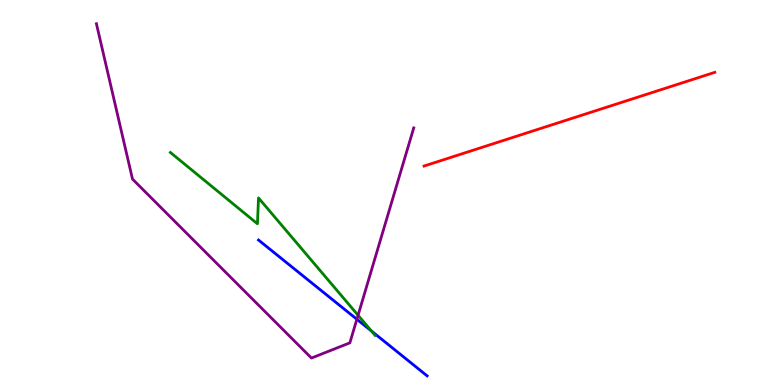[{'lines': ['blue', 'red'], 'intersections': []}, {'lines': ['green', 'red'], 'intersections': []}, {'lines': ['purple', 'red'], 'intersections': []}, {'lines': ['blue', 'green'], 'intersections': [{'x': 4.79, 'y': 1.4}]}, {'lines': ['blue', 'purple'], 'intersections': [{'x': 4.6, 'y': 1.71}]}, {'lines': ['green', 'purple'], 'intersections': [{'x': 4.62, 'y': 1.81}]}]